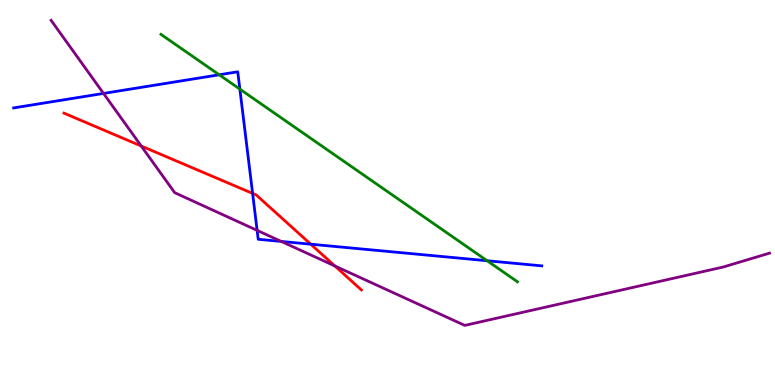[{'lines': ['blue', 'red'], 'intersections': [{'x': 3.26, 'y': 4.98}, {'x': 4.01, 'y': 3.66}]}, {'lines': ['green', 'red'], 'intersections': []}, {'lines': ['purple', 'red'], 'intersections': [{'x': 1.82, 'y': 6.21}, {'x': 4.32, 'y': 3.09}]}, {'lines': ['blue', 'green'], 'intersections': [{'x': 2.83, 'y': 8.06}, {'x': 3.09, 'y': 7.69}, {'x': 6.29, 'y': 3.23}]}, {'lines': ['blue', 'purple'], 'intersections': [{'x': 1.34, 'y': 7.57}, {'x': 3.32, 'y': 4.02}, {'x': 3.63, 'y': 3.73}]}, {'lines': ['green', 'purple'], 'intersections': []}]